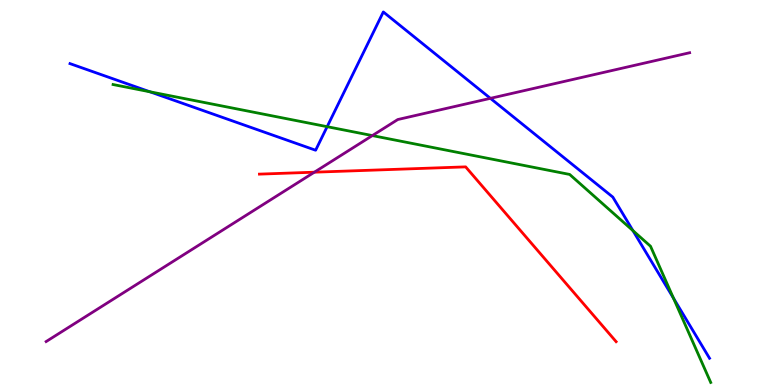[{'lines': ['blue', 'red'], 'intersections': []}, {'lines': ['green', 'red'], 'intersections': []}, {'lines': ['purple', 'red'], 'intersections': [{'x': 4.06, 'y': 5.53}]}, {'lines': ['blue', 'green'], 'intersections': [{'x': 1.93, 'y': 7.62}, {'x': 4.22, 'y': 6.71}, {'x': 8.17, 'y': 4.01}, {'x': 8.69, 'y': 2.26}]}, {'lines': ['blue', 'purple'], 'intersections': [{'x': 6.33, 'y': 7.45}]}, {'lines': ['green', 'purple'], 'intersections': [{'x': 4.8, 'y': 6.48}]}]